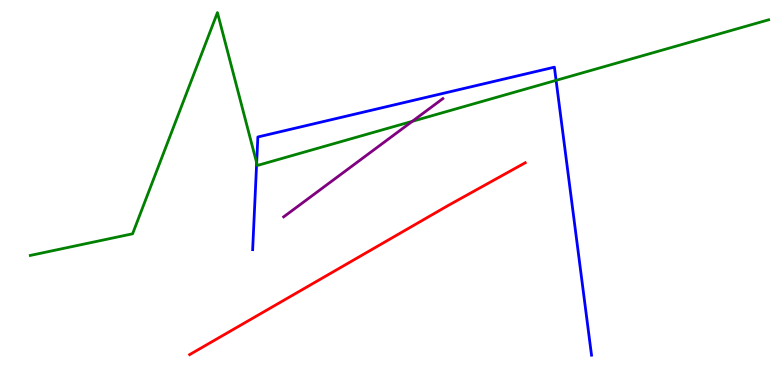[{'lines': ['blue', 'red'], 'intersections': []}, {'lines': ['green', 'red'], 'intersections': []}, {'lines': ['purple', 'red'], 'intersections': []}, {'lines': ['blue', 'green'], 'intersections': [{'x': 3.31, 'y': 5.77}, {'x': 7.18, 'y': 7.91}]}, {'lines': ['blue', 'purple'], 'intersections': []}, {'lines': ['green', 'purple'], 'intersections': [{'x': 5.32, 'y': 6.85}]}]